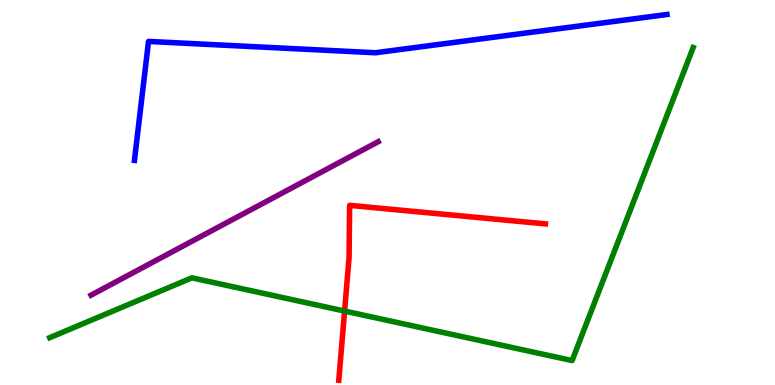[{'lines': ['blue', 'red'], 'intersections': []}, {'lines': ['green', 'red'], 'intersections': [{'x': 4.45, 'y': 1.92}]}, {'lines': ['purple', 'red'], 'intersections': []}, {'lines': ['blue', 'green'], 'intersections': []}, {'lines': ['blue', 'purple'], 'intersections': []}, {'lines': ['green', 'purple'], 'intersections': []}]